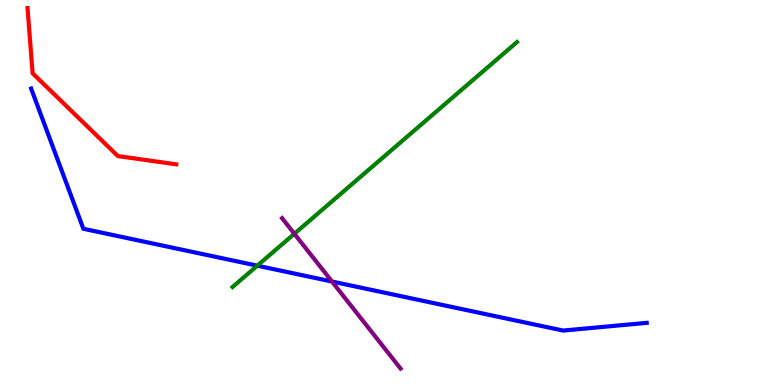[{'lines': ['blue', 'red'], 'intersections': []}, {'lines': ['green', 'red'], 'intersections': []}, {'lines': ['purple', 'red'], 'intersections': []}, {'lines': ['blue', 'green'], 'intersections': [{'x': 3.32, 'y': 3.1}]}, {'lines': ['blue', 'purple'], 'intersections': [{'x': 4.28, 'y': 2.69}]}, {'lines': ['green', 'purple'], 'intersections': [{'x': 3.8, 'y': 3.93}]}]